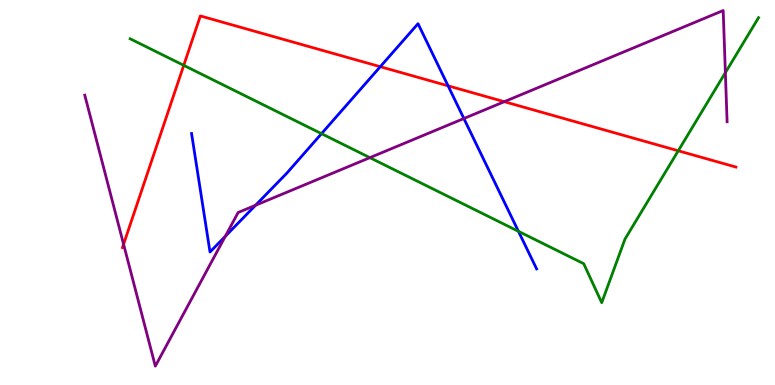[{'lines': ['blue', 'red'], 'intersections': [{'x': 4.91, 'y': 8.27}, {'x': 5.78, 'y': 7.77}]}, {'lines': ['green', 'red'], 'intersections': [{'x': 2.37, 'y': 8.3}, {'x': 8.75, 'y': 6.08}]}, {'lines': ['purple', 'red'], 'intersections': [{'x': 1.59, 'y': 3.66}, {'x': 6.51, 'y': 7.36}]}, {'lines': ['blue', 'green'], 'intersections': [{'x': 4.15, 'y': 6.53}, {'x': 6.69, 'y': 3.99}]}, {'lines': ['blue', 'purple'], 'intersections': [{'x': 2.91, 'y': 3.86}, {'x': 3.3, 'y': 4.67}, {'x': 5.99, 'y': 6.92}]}, {'lines': ['green', 'purple'], 'intersections': [{'x': 4.77, 'y': 5.91}, {'x': 9.36, 'y': 8.11}]}]